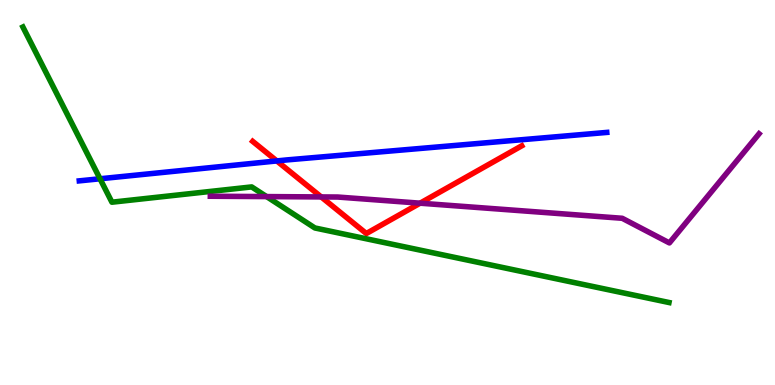[{'lines': ['blue', 'red'], 'intersections': [{'x': 3.57, 'y': 5.82}]}, {'lines': ['green', 'red'], 'intersections': []}, {'lines': ['purple', 'red'], 'intersections': [{'x': 4.14, 'y': 4.88}, {'x': 5.42, 'y': 4.72}]}, {'lines': ['blue', 'green'], 'intersections': [{'x': 1.29, 'y': 5.36}]}, {'lines': ['blue', 'purple'], 'intersections': []}, {'lines': ['green', 'purple'], 'intersections': [{'x': 3.44, 'y': 4.89}]}]